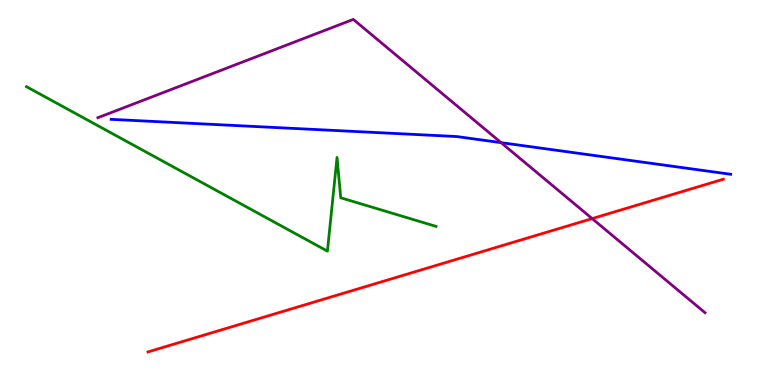[{'lines': ['blue', 'red'], 'intersections': []}, {'lines': ['green', 'red'], 'intersections': []}, {'lines': ['purple', 'red'], 'intersections': [{'x': 7.64, 'y': 4.32}]}, {'lines': ['blue', 'green'], 'intersections': []}, {'lines': ['blue', 'purple'], 'intersections': [{'x': 6.47, 'y': 6.29}]}, {'lines': ['green', 'purple'], 'intersections': []}]